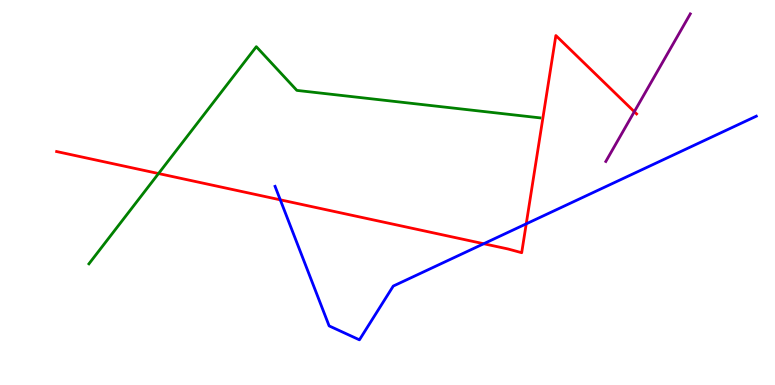[{'lines': ['blue', 'red'], 'intersections': [{'x': 3.62, 'y': 4.81}, {'x': 6.24, 'y': 3.67}, {'x': 6.79, 'y': 4.19}]}, {'lines': ['green', 'red'], 'intersections': [{'x': 2.05, 'y': 5.49}]}, {'lines': ['purple', 'red'], 'intersections': [{'x': 8.18, 'y': 7.1}]}, {'lines': ['blue', 'green'], 'intersections': []}, {'lines': ['blue', 'purple'], 'intersections': []}, {'lines': ['green', 'purple'], 'intersections': []}]